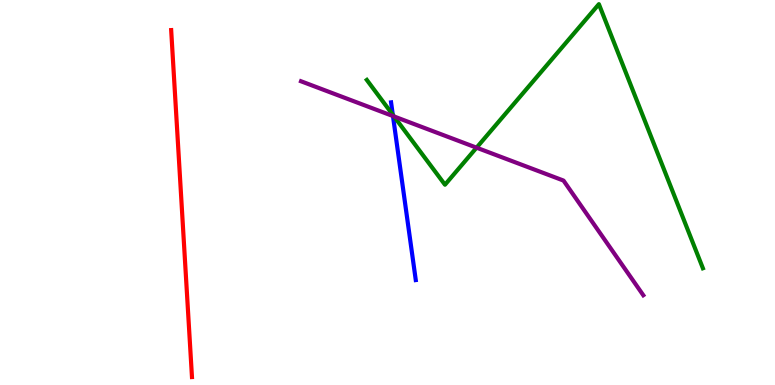[{'lines': ['blue', 'red'], 'intersections': []}, {'lines': ['green', 'red'], 'intersections': []}, {'lines': ['purple', 'red'], 'intersections': []}, {'lines': ['blue', 'green'], 'intersections': [{'x': 5.07, 'y': 7.02}]}, {'lines': ['blue', 'purple'], 'intersections': [{'x': 5.07, 'y': 6.99}]}, {'lines': ['green', 'purple'], 'intersections': [{'x': 5.08, 'y': 6.97}, {'x': 6.15, 'y': 6.16}]}]